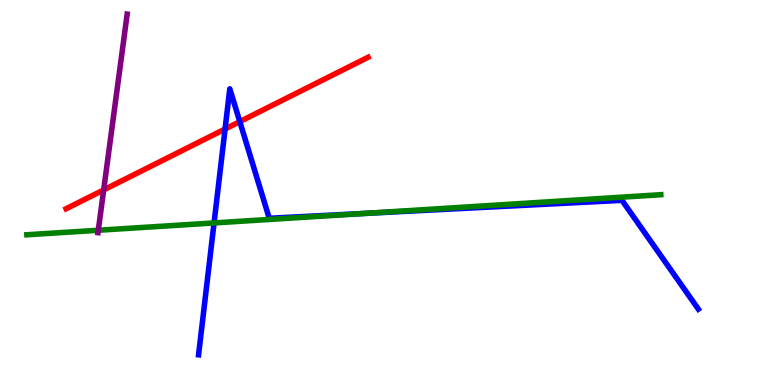[{'lines': ['blue', 'red'], 'intersections': [{'x': 2.9, 'y': 6.65}, {'x': 3.09, 'y': 6.84}]}, {'lines': ['green', 'red'], 'intersections': []}, {'lines': ['purple', 'red'], 'intersections': [{'x': 1.34, 'y': 5.07}]}, {'lines': ['blue', 'green'], 'intersections': [{'x': 2.76, 'y': 4.21}, {'x': 4.7, 'y': 4.46}]}, {'lines': ['blue', 'purple'], 'intersections': []}, {'lines': ['green', 'purple'], 'intersections': [{'x': 1.27, 'y': 4.02}]}]